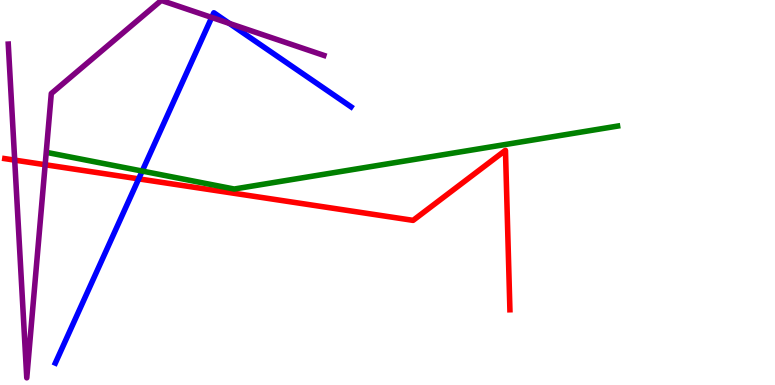[{'lines': ['blue', 'red'], 'intersections': [{'x': 1.79, 'y': 5.35}]}, {'lines': ['green', 'red'], 'intersections': []}, {'lines': ['purple', 'red'], 'intersections': [{'x': 0.19, 'y': 5.84}, {'x': 0.583, 'y': 5.72}]}, {'lines': ['blue', 'green'], 'intersections': [{'x': 1.84, 'y': 5.56}]}, {'lines': ['blue', 'purple'], 'intersections': [{'x': 2.73, 'y': 9.55}, {'x': 2.96, 'y': 9.39}]}, {'lines': ['green', 'purple'], 'intersections': []}]